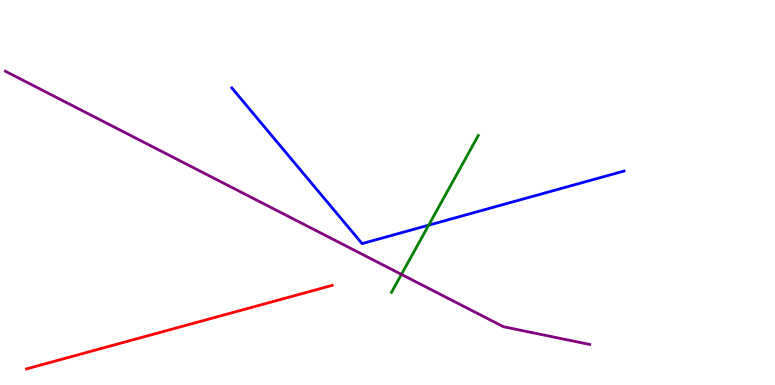[{'lines': ['blue', 'red'], 'intersections': []}, {'lines': ['green', 'red'], 'intersections': []}, {'lines': ['purple', 'red'], 'intersections': []}, {'lines': ['blue', 'green'], 'intersections': [{'x': 5.53, 'y': 4.15}]}, {'lines': ['blue', 'purple'], 'intersections': []}, {'lines': ['green', 'purple'], 'intersections': [{'x': 5.18, 'y': 2.87}]}]